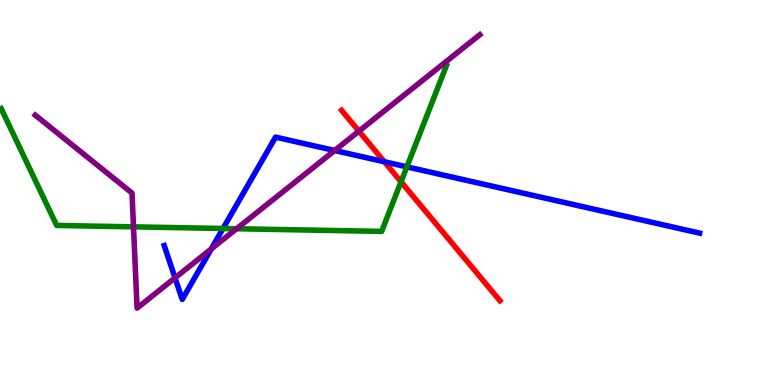[{'lines': ['blue', 'red'], 'intersections': [{'x': 4.96, 'y': 5.8}]}, {'lines': ['green', 'red'], 'intersections': [{'x': 5.17, 'y': 5.28}]}, {'lines': ['purple', 'red'], 'intersections': [{'x': 4.63, 'y': 6.59}]}, {'lines': ['blue', 'green'], 'intersections': [{'x': 2.88, 'y': 4.07}, {'x': 5.25, 'y': 5.67}]}, {'lines': ['blue', 'purple'], 'intersections': [{'x': 2.26, 'y': 2.78}, {'x': 2.73, 'y': 3.53}, {'x': 4.32, 'y': 6.09}]}, {'lines': ['green', 'purple'], 'intersections': [{'x': 1.72, 'y': 4.11}, {'x': 3.05, 'y': 4.06}]}]